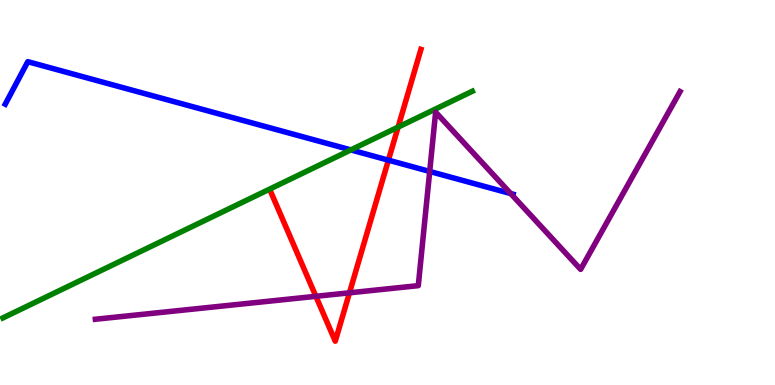[{'lines': ['blue', 'red'], 'intersections': [{'x': 5.01, 'y': 5.84}]}, {'lines': ['green', 'red'], 'intersections': [{'x': 5.14, 'y': 6.7}]}, {'lines': ['purple', 'red'], 'intersections': [{'x': 4.08, 'y': 2.3}, {'x': 4.51, 'y': 2.39}]}, {'lines': ['blue', 'green'], 'intersections': [{'x': 4.53, 'y': 6.11}]}, {'lines': ['blue', 'purple'], 'intersections': [{'x': 5.54, 'y': 5.55}, {'x': 6.59, 'y': 4.97}]}, {'lines': ['green', 'purple'], 'intersections': []}]